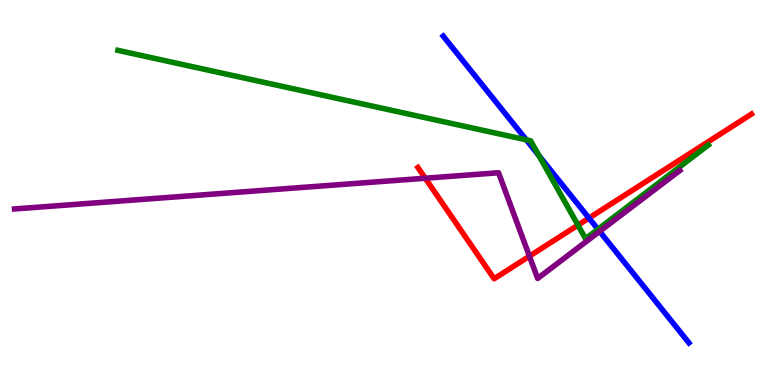[{'lines': ['blue', 'red'], 'intersections': [{'x': 7.6, 'y': 4.34}]}, {'lines': ['green', 'red'], 'intersections': [{'x': 7.46, 'y': 4.15}]}, {'lines': ['purple', 'red'], 'intersections': [{'x': 5.49, 'y': 5.37}, {'x': 6.83, 'y': 3.35}]}, {'lines': ['blue', 'green'], 'intersections': [{'x': 6.79, 'y': 6.37}, {'x': 6.95, 'y': 5.96}, {'x': 7.72, 'y': 4.04}]}, {'lines': ['blue', 'purple'], 'intersections': [{'x': 7.74, 'y': 3.99}]}, {'lines': ['green', 'purple'], 'intersections': []}]